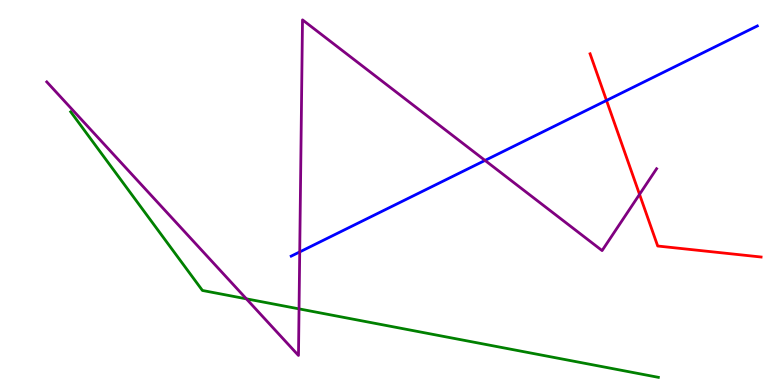[{'lines': ['blue', 'red'], 'intersections': [{'x': 7.83, 'y': 7.39}]}, {'lines': ['green', 'red'], 'intersections': []}, {'lines': ['purple', 'red'], 'intersections': [{'x': 8.25, 'y': 4.95}]}, {'lines': ['blue', 'green'], 'intersections': []}, {'lines': ['blue', 'purple'], 'intersections': [{'x': 3.87, 'y': 3.46}, {'x': 6.26, 'y': 5.83}]}, {'lines': ['green', 'purple'], 'intersections': [{'x': 3.18, 'y': 2.24}, {'x': 3.86, 'y': 1.98}]}]